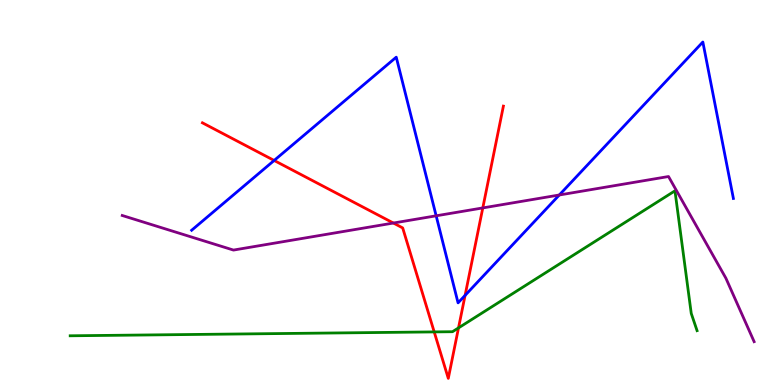[{'lines': ['blue', 'red'], 'intersections': [{'x': 3.54, 'y': 5.83}, {'x': 6.0, 'y': 2.33}]}, {'lines': ['green', 'red'], 'intersections': [{'x': 5.6, 'y': 1.38}, {'x': 5.92, 'y': 1.48}]}, {'lines': ['purple', 'red'], 'intersections': [{'x': 5.08, 'y': 4.21}, {'x': 6.23, 'y': 4.6}]}, {'lines': ['blue', 'green'], 'intersections': []}, {'lines': ['blue', 'purple'], 'intersections': [{'x': 5.63, 'y': 4.39}, {'x': 7.22, 'y': 4.94}]}, {'lines': ['green', 'purple'], 'intersections': []}]